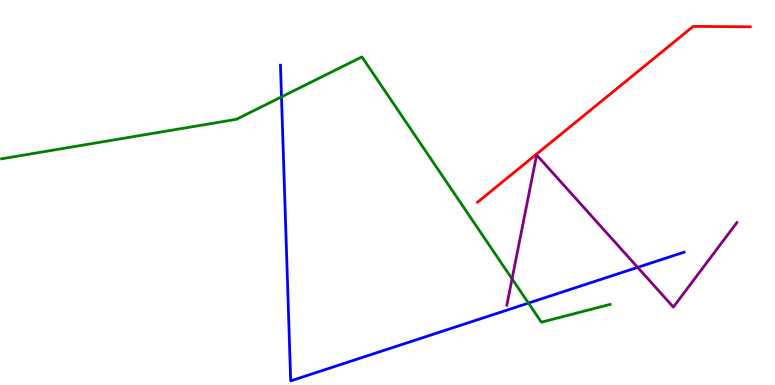[{'lines': ['blue', 'red'], 'intersections': []}, {'lines': ['green', 'red'], 'intersections': []}, {'lines': ['purple', 'red'], 'intersections': []}, {'lines': ['blue', 'green'], 'intersections': [{'x': 3.63, 'y': 7.48}, {'x': 6.82, 'y': 2.13}]}, {'lines': ['blue', 'purple'], 'intersections': [{'x': 8.23, 'y': 3.06}]}, {'lines': ['green', 'purple'], 'intersections': [{'x': 6.61, 'y': 2.76}]}]